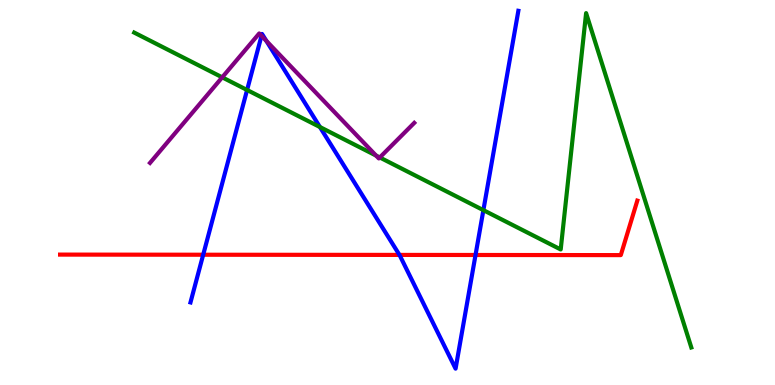[{'lines': ['blue', 'red'], 'intersections': [{'x': 2.62, 'y': 3.38}, {'x': 5.15, 'y': 3.38}, {'x': 6.14, 'y': 3.38}]}, {'lines': ['green', 'red'], 'intersections': []}, {'lines': ['purple', 'red'], 'intersections': []}, {'lines': ['blue', 'green'], 'intersections': [{'x': 3.19, 'y': 7.66}, {'x': 4.13, 'y': 6.7}, {'x': 6.24, 'y': 4.54}]}, {'lines': ['blue', 'purple'], 'intersections': [{'x': 3.37, 'y': 9.07}, {'x': 3.44, 'y': 8.94}]}, {'lines': ['green', 'purple'], 'intersections': [{'x': 2.87, 'y': 7.99}, {'x': 4.85, 'y': 5.96}, {'x': 4.9, 'y': 5.91}]}]